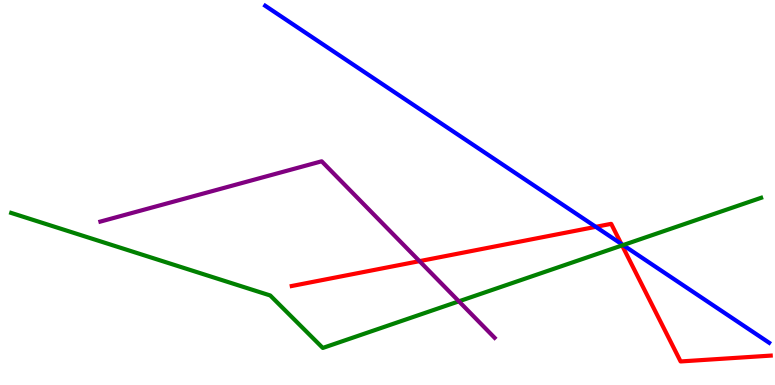[{'lines': ['blue', 'red'], 'intersections': [{'x': 7.69, 'y': 4.11}, {'x': 8.02, 'y': 3.67}]}, {'lines': ['green', 'red'], 'intersections': [{'x': 8.03, 'y': 3.63}]}, {'lines': ['purple', 'red'], 'intersections': [{'x': 5.41, 'y': 3.22}]}, {'lines': ['blue', 'green'], 'intersections': [{'x': 8.04, 'y': 3.63}]}, {'lines': ['blue', 'purple'], 'intersections': []}, {'lines': ['green', 'purple'], 'intersections': [{'x': 5.92, 'y': 2.17}]}]